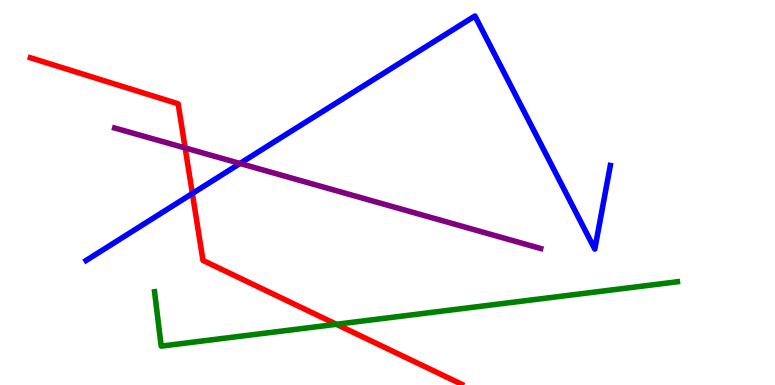[{'lines': ['blue', 'red'], 'intersections': [{'x': 2.48, 'y': 4.97}]}, {'lines': ['green', 'red'], 'intersections': [{'x': 4.34, 'y': 1.58}]}, {'lines': ['purple', 'red'], 'intersections': [{'x': 2.39, 'y': 6.16}]}, {'lines': ['blue', 'green'], 'intersections': []}, {'lines': ['blue', 'purple'], 'intersections': [{'x': 3.1, 'y': 5.75}]}, {'lines': ['green', 'purple'], 'intersections': []}]